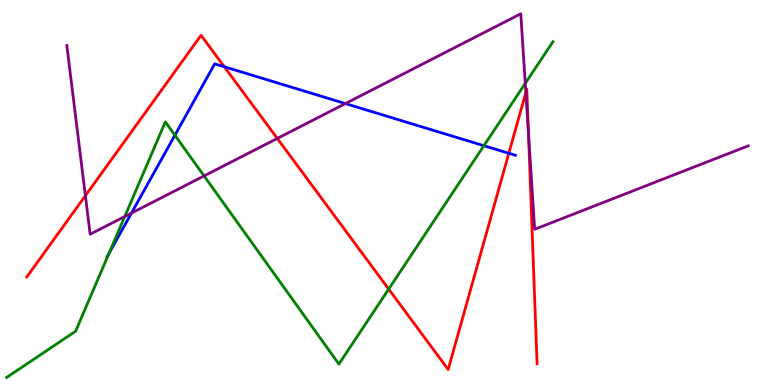[{'lines': ['blue', 'red'], 'intersections': [{'x': 2.89, 'y': 8.27}, {'x': 6.57, 'y': 6.02}]}, {'lines': ['green', 'red'], 'intersections': [{'x': 5.02, 'y': 2.49}]}, {'lines': ['purple', 'red'], 'intersections': [{'x': 1.1, 'y': 4.92}, {'x': 3.58, 'y': 6.4}, {'x': 6.79, 'y': 7.6}, {'x': 6.82, 'y': 6.56}]}, {'lines': ['blue', 'green'], 'intersections': [{'x': 1.41, 'y': 3.41}, {'x': 2.26, 'y': 6.49}, {'x': 6.24, 'y': 6.22}]}, {'lines': ['blue', 'purple'], 'intersections': [{'x': 1.7, 'y': 4.47}, {'x': 4.46, 'y': 7.31}]}, {'lines': ['green', 'purple'], 'intersections': [{'x': 1.61, 'y': 4.38}, {'x': 2.63, 'y': 5.43}, {'x': 6.78, 'y': 7.83}]}]